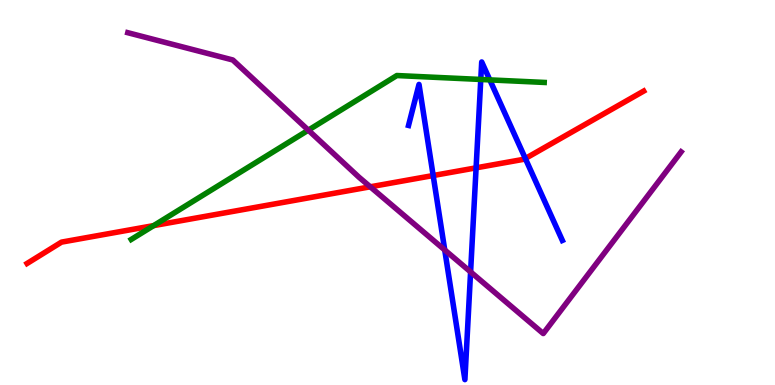[{'lines': ['blue', 'red'], 'intersections': [{'x': 5.59, 'y': 5.44}, {'x': 6.14, 'y': 5.64}, {'x': 6.78, 'y': 5.88}]}, {'lines': ['green', 'red'], 'intersections': [{'x': 1.98, 'y': 4.14}]}, {'lines': ['purple', 'red'], 'intersections': [{'x': 4.78, 'y': 5.15}]}, {'lines': ['blue', 'green'], 'intersections': [{'x': 6.2, 'y': 7.94}, {'x': 6.32, 'y': 7.92}]}, {'lines': ['blue', 'purple'], 'intersections': [{'x': 5.74, 'y': 3.51}, {'x': 6.07, 'y': 2.94}]}, {'lines': ['green', 'purple'], 'intersections': [{'x': 3.98, 'y': 6.62}]}]